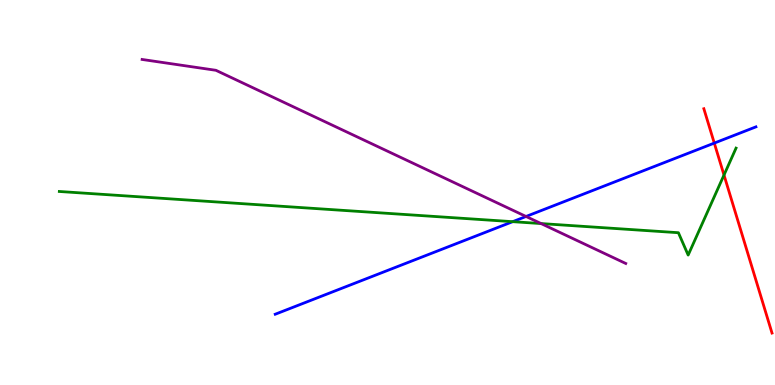[{'lines': ['blue', 'red'], 'intersections': [{'x': 9.22, 'y': 6.28}]}, {'lines': ['green', 'red'], 'intersections': [{'x': 9.34, 'y': 5.45}]}, {'lines': ['purple', 'red'], 'intersections': []}, {'lines': ['blue', 'green'], 'intersections': [{'x': 6.62, 'y': 4.24}]}, {'lines': ['blue', 'purple'], 'intersections': [{'x': 6.79, 'y': 4.38}]}, {'lines': ['green', 'purple'], 'intersections': [{'x': 6.98, 'y': 4.19}]}]